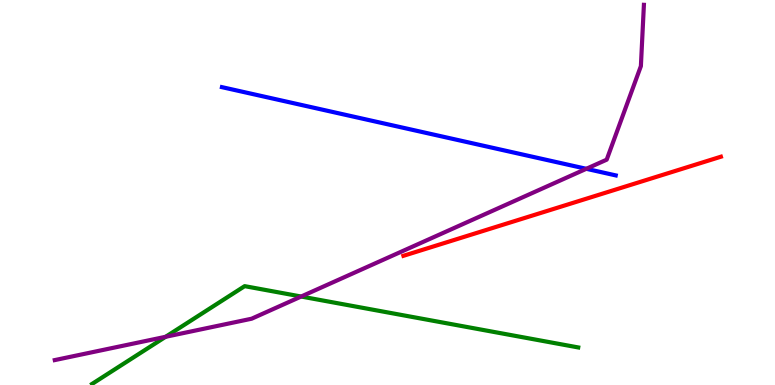[{'lines': ['blue', 'red'], 'intersections': []}, {'lines': ['green', 'red'], 'intersections': []}, {'lines': ['purple', 'red'], 'intersections': []}, {'lines': ['blue', 'green'], 'intersections': []}, {'lines': ['blue', 'purple'], 'intersections': [{'x': 7.57, 'y': 5.62}]}, {'lines': ['green', 'purple'], 'intersections': [{'x': 2.14, 'y': 1.25}, {'x': 3.89, 'y': 2.3}]}]